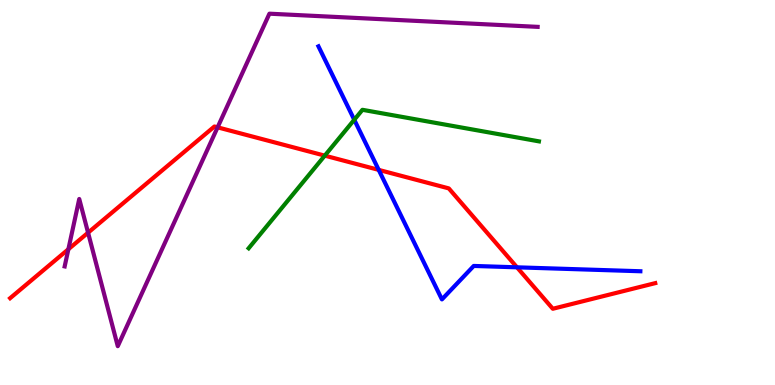[{'lines': ['blue', 'red'], 'intersections': [{'x': 4.89, 'y': 5.59}, {'x': 6.67, 'y': 3.06}]}, {'lines': ['green', 'red'], 'intersections': [{'x': 4.19, 'y': 5.96}]}, {'lines': ['purple', 'red'], 'intersections': [{'x': 0.882, 'y': 3.53}, {'x': 1.14, 'y': 3.96}, {'x': 2.81, 'y': 6.69}]}, {'lines': ['blue', 'green'], 'intersections': [{'x': 4.57, 'y': 6.89}]}, {'lines': ['blue', 'purple'], 'intersections': []}, {'lines': ['green', 'purple'], 'intersections': []}]